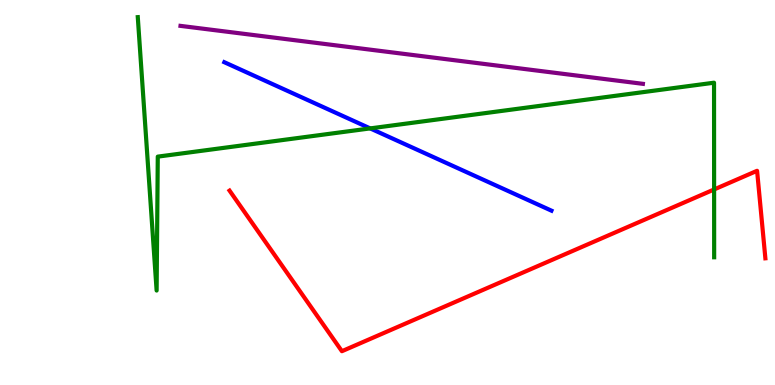[{'lines': ['blue', 'red'], 'intersections': []}, {'lines': ['green', 'red'], 'intersections': [{'x': 9.21, 'y': 5.08}]}, {'lines': ['purple', 'red'], 'intersections': []}, {'lines': ['blue', 'green'], 'intersections': [{'x': 4.78, 'y': 6.66}]}, {'lines': ['blue', 'purple'], 'intersections': []}, {'lines': ['green', 'purple'], 'intersections': []}]